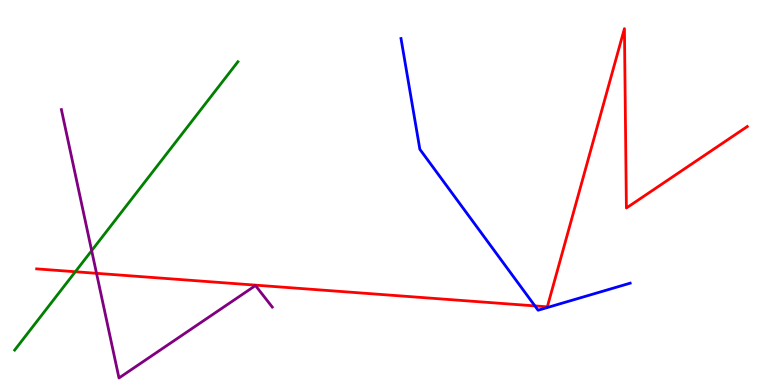[{'lines': ['blue', 'red'], 'intersections': [{'x': 6.9, 'y': 2.05}]}, {'lines': ['green', 'red'], 'intersections': [{'x': 0.972, 'y': 2.94}]}, {'lines': ['purple', 'red'], 'intersections': [{'x': 1.25, 'y': 2.9}]}, {'lines': ['blue', 'green'], 'intersections': []}, {'lines': ['blue', 'purple'], 'intersections': []}, {'lines': ['green', 'purple'], 'intersections': [{'x': 1.18, 'y': 3.49}]}]